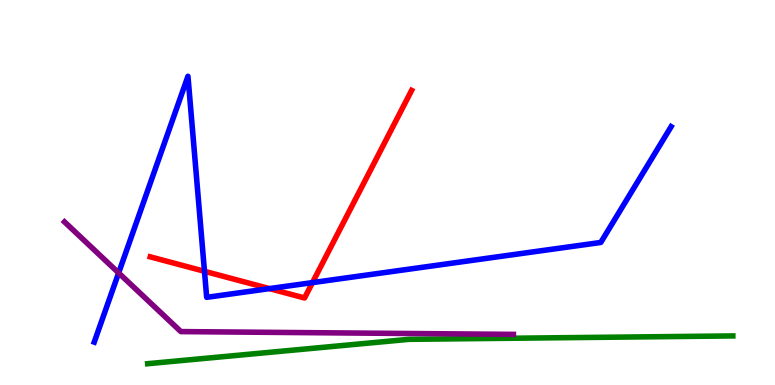[{'lines': ['blue', 'red'], 'intersections': [{'x': 2.64, 'y': 2.95}, {'x': 3.48, 'y': 2.5}, {'x': 4.03, 'y': 2.66}]}, {'lines': ['green', 'red'], 'intersections': []}, {'lines': ['purple', 'red'], 'intersections': []}, {'lines': ['blue', 'green'], 'intersections': []}, {'lines': ['blue', 'purple'], 'intersections': [{'x': 1.53, 'y': 2.91}]}, {'lines': ['green', 'purple'], 'intersections': []}]